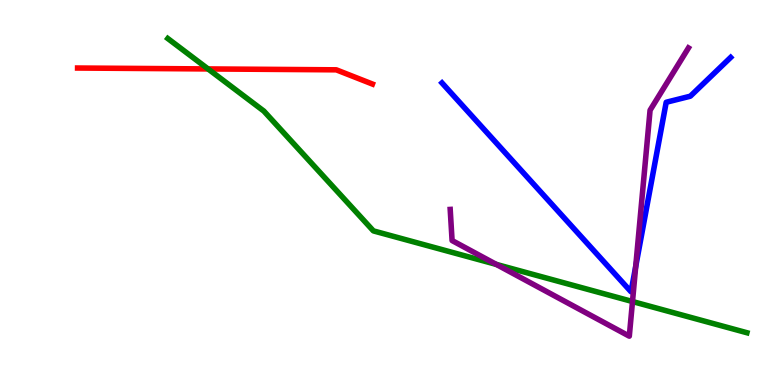[{'lines': ['blue', 'red'], 'intersections': []}, {'lines': ['green', 'red'], 'intersections': [{'x': 2.68, 'y': 8.21}]}, {'lines': ['purple', 'red'], 'intersections': []}, {'lines': ['blue', 'green'], 'intersections': []}, {'lines': ['blue', 'purple'], 'intersections': [{'x': 8.2, 'y': 3.08}]}, {'lines': ['green', 'purple'], 'intersections': [{'x': 6.4, 'y': 3.13}, {'x': 8.16, 'y': 2.17}]}]